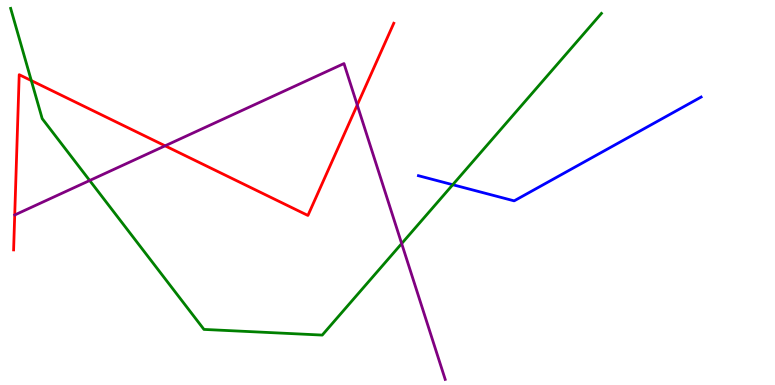[{'lines': ['blue', 'red'], 'intersections': []}, {'lines': ['green', 'red'], 'intersections': [{'x': 0.404, 'y': 7.91}]}, {'lines': ['purple', 'red'], 'intersections': [{'x': 2.13, 'y': 6.21}, {'x': 4.61, 'y': 7.27}]}, {'lines': ['blue', 'green'], 'intersections': [{'x': 5.84, 'y': 5.2}]}, {'lines': ['blue', 'purple'], 'intersections': []}, {'lines': ['green', 'purple'], 'intersections': [{'x': 1.16, 'y': 5.31}, {'x': 5.18, 'y': 3.67}]}]